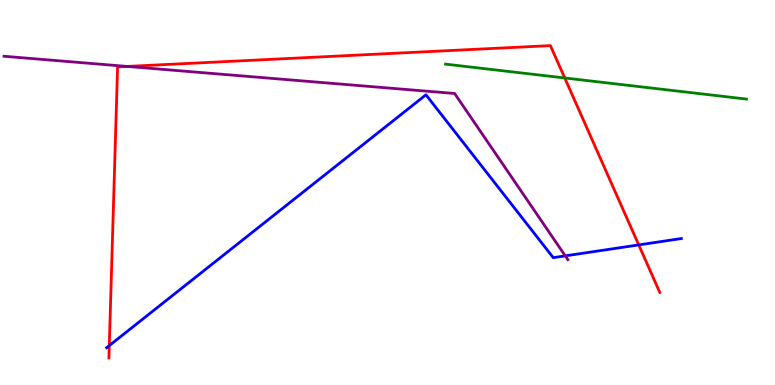[{'lines': ['blue', 'red'], 'intersections': [{'x': 1.41, 'y': 1.02}, {'x': 8.24, 'y': 3.64}]}, {'lines': ['green', 'red'], 'intersections': [{'x': 7.29, 'y': 7.97}]}, {'lines': ['purple', 'red'], 'intersections': [{'x': 1.64, 'y': 8.27}]}, {'lines': ['blue', 'green'], 'intersections': []}, {'lines': ['blue', 'purple'], 'intersections': [{'x': 7.29, 'y': 3.35}]}, {'lines': ['green', 'purple'], 'intersections': []}]